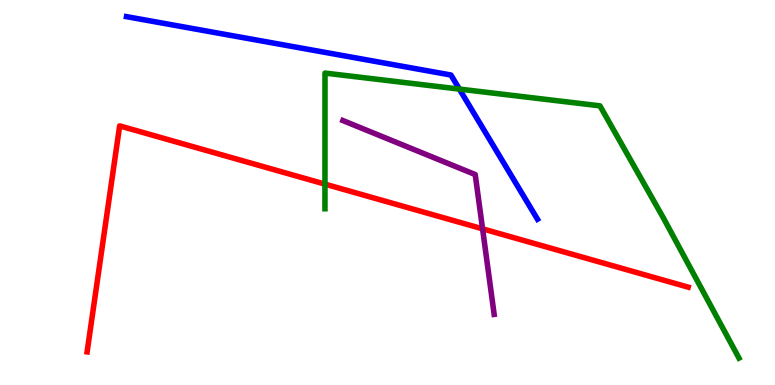[{'lines': ['blue', 'red'], 'intersections': []}, {'lines': ['green', 'red'], 'intersections': [{'x': 4.19, 'y': 5.22}]}, {'lines': ['purple', 'red'], 'intersections': [{'x': 6.23, 'y': 4.06}]}, {'lines': ['blue', 'green'], 'intersections': [{'x': 5.93, 'y': 7.69}]}, {'lines': ['blue', 'purple'], 'intersections': []}, {'lines': ['green', 'purple'], 'intersections': []}]